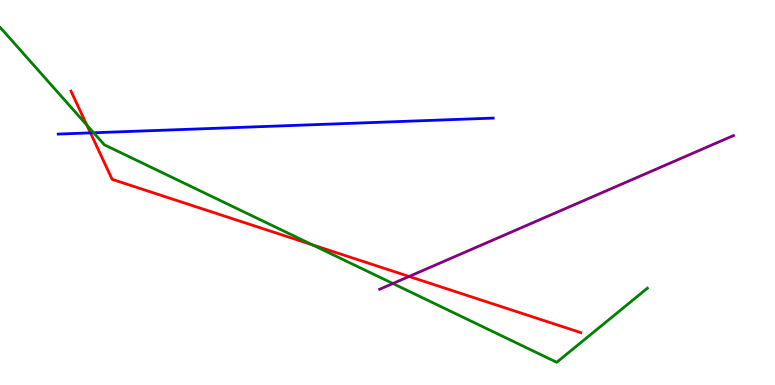[{'lines': ['blue', 'red'], 'intersections': [{'x': 1.17, 'y': 6.55}]}, {'lines': ['green', 'red'], 'intersections': [{'x': 1.12, 'y': 6.75}, {'x': 4.03, 'y': 3.64}]}, {'lines': ['purple', 'red'], 'intersections': [{'x': 5.28, 'y': 2.82}]}, {'lines': ['blue', 'green'], 'intersections': [{'x': 1.21, 'y': 6.55}]}, {'lines': ['blue', 'purple'], 'intersections': []}, {'lines': ['green', 'purple'], 'intersections': [{'x': 5.07, 'y': 2.64}]}]